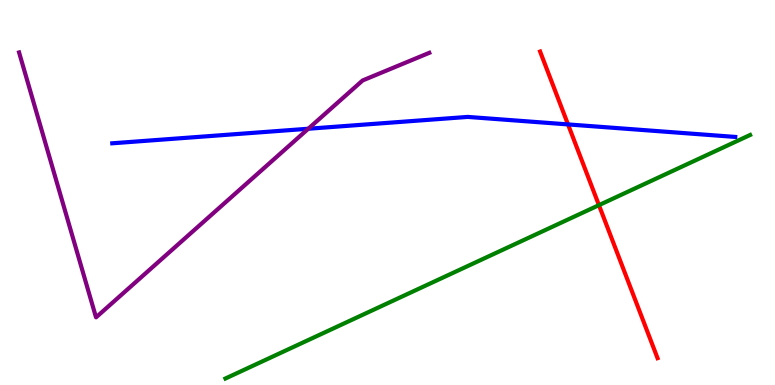[{'lines': ['blue', 'red'], 'intersections': [{'x': 7.33, 'y': 6.77}]}, {'lines': ['green', 'red'], 'intersections': [{'x': 7.73, 'y': 4.67}]}, {'lines': ['purple', 'red'], 'intersections': []}, {'lines': ['blue', 'green'], 'intersections': []}, {'lines': ['blue', 'purple'], 'intersections': [{'x': 3.98, 'y': 6.66}]}, {'lines': ['green', 'purple'], 'intersections': []}]